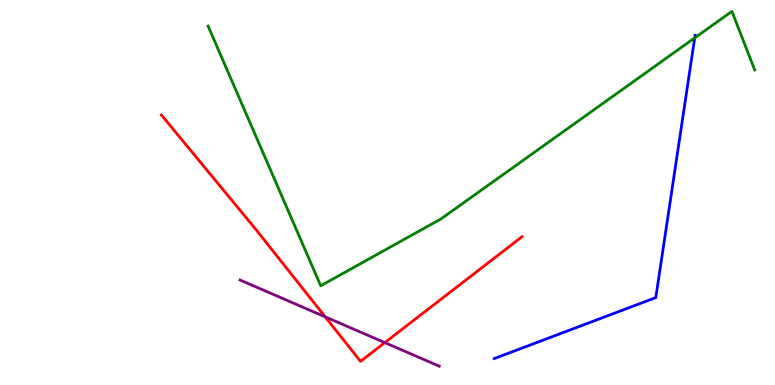[{'lines': ['blue', 'red'], 'intersections': []}, {'lines': ['green', 'red'], 'intersections': []}, {'lines': ['purple', 'red'], 'intersections': [{'x': 4.2, 'y': 1.77}, {'x': 4.97, 'y': 1.1}]}, {'lines': ['blue', 'green'], 'intersections': [{'x': 8.96, 'y': 9.02}]}, {'lines': ['blue', 'purple'], 'intersections': []}, {'lines': ['green', 'purple'], 'intersections': []}]